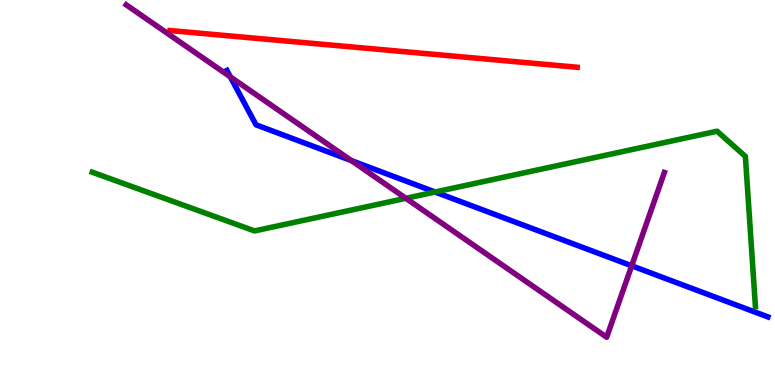[{'lines': ['blue', 'red'], 'intersections': []}, {'lines': ['green', 'red'], 'intersections': []}, {'lines': ['purple', 'red'], 'intersections': []}, {'lines': ['blue', 'green'], 'intersections': [{'x': 5.61, 'y': 5.01}]}, {'lines': ['blue', 'purple'], 'intersections': [{'x': 2.97, 'y': 8.0}, {'x': 4.53, 'y': 5.83}, {'x': 8.15, 'y': 3.1}]}, {'lines': ['green', 'purple'], 'intersections': [{'x': 5.24, 'y': 4.85}]}]